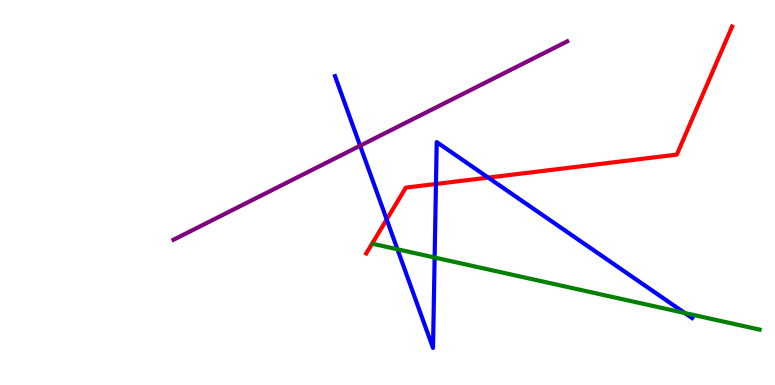[{'lines': ['blue', 'red'], 'intersections': [{'x': 4.99, 'y': 4.3}, {'x': 5.63, 'y': 5.22}, {'x': 6.3, 'y': 5.39}]}, {'lines': ['green', 'red'], 'intersections': []}, {'lines': ['purple', 'red'], 'intersections': []}, {'lines': ['blue', 'green'], 'intersections': [{'x': 5.13, 'y': 3.53}, {'x': 5.61, 'y': 3.31}, {'x': 8.84, 'y': 1.87}]}, {'lines': ['blue', 'purple'], 'intersections': [{'x': 4.65, 'y': 6.21}]}, {'lines': ['green', 'purple'], 'intersections': []}]